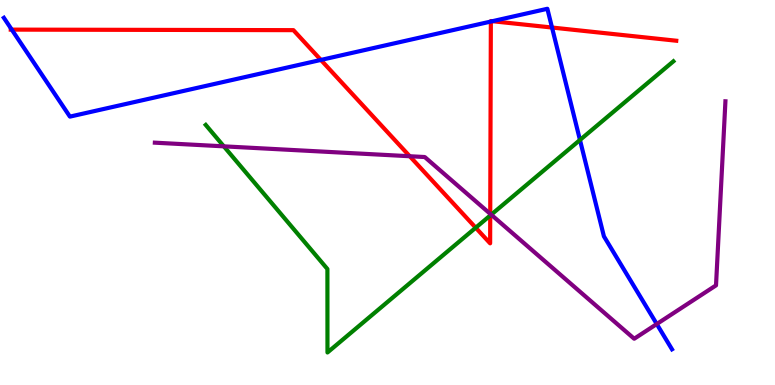[{'lines': ['blue', 'red'], 'intersections': [{'x': 0.152, 'y': 9.23}, {'x': 4.14, 'y': 8.44}, {'x': 6.33, 'y': 9.44}, {'x': 6.35, 'y': 9.45}, {'x': 7.12, 'y': 9.28}]}, {'lines': ['green', 'red'], 'intersections': [{'x': 6.14, 'y': 4.09}, {'x': 6.33, 'y': 4.4}]}, {'lines': ['purple', 'red'], 'intersections': [{'x': 5.29, 'y': 5.94}, {'x': 6.33, 'y': 4.45}]}, {'lines': ['blue', 'green'], 'intersections': [{'x': 7.48, 'y': 6.36}]}, {'lines': ['blue', 'purple'], 'intersections': [{'x': 8.47, 'y': 1.58}]}, {'lines': ['green', 'purple'], 'intersections': [{'x': 2.89, 'y': 6.2}, {'x': 6.34, 'y': 4.42}]}]